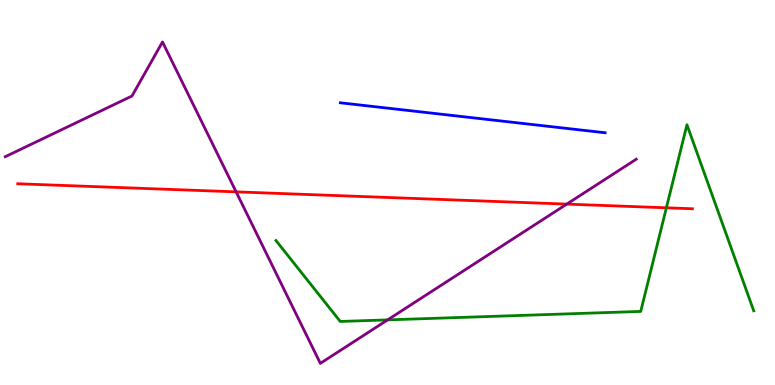[{'lines': ['blue', 'red'], 'intersections': []}, {'lines': ['green', 'red'], 'intersections': [{'x': 8.6, 'y': 4.6}]}, {'lines': ['purple', 'red'], 'intersections': [{'x': 3.05, 'y': 5.02}, {'x': 7.31, 'y': 4.7}]}, {'lines': ['blue', 'green'], 'intersections': []}, {'lines': ['blue', 'purple'], 'intersections': []}, {'lines': ['green', 'purple'], 'intersections': [{'x': 5.0, 'y': 1.69}]}]